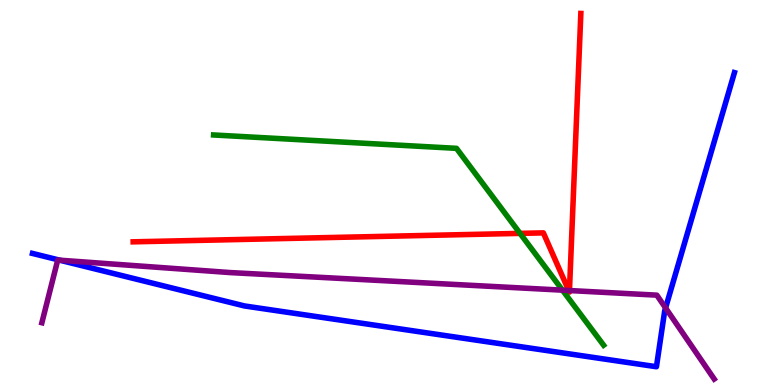[{'lines': ['blue', 'red'], 'intersections': []}, {'lines': ['green', 'red'], 'intersections': [{'x': 6.71, 'y': 3.94}]}, {'lines': ['purple', 'red'], 'intersections': [{'x': 7.34, 'y': 2.45}, {'x': 7.35, 'y': 2.45}]}, {'lines': ['blue', 'green'], 'intersections': []}, {'lines': ['blue', 'purple'], 'intersections': [{'x': 0.771, 'y': 3.24}, {'x': 8.59, 'y': 2.0}]}, {'lines': ['green', 'purple'], 'intersections': [{'x': 7.26, 'y': 2.46}]}]